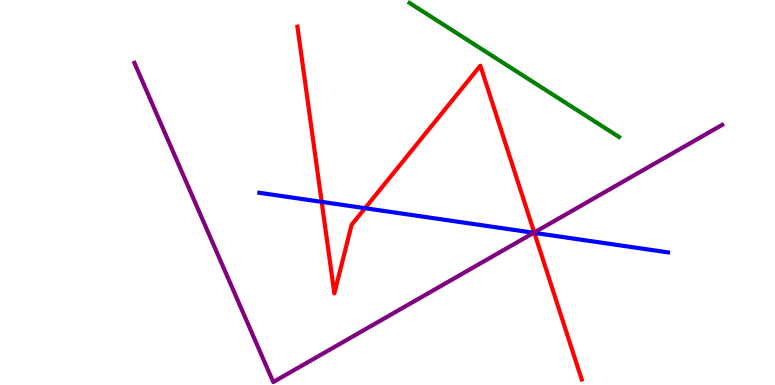[{'lines': ['blue', 'red'], 'intersections': [{'x': 4.15, 'y': 4.76}, {'x': 4.71, 'y': 4.59}, {'x': 6.89, 'y': 3.95}]}, {'lines': ['green', 'red'], 'intersections': []}, {'lines': ['purple', 'red'], 'intersections': [{'x': 6.89, 'y': 3.96}]}, {'lines': ['blue', 'green'], 'intersections': []}, {'lines': ['blue', 'purple'], 'intersections': [{'x': 6.89, 'y': 3.95}]}, {'lines': ['green', 'purple'], 'intersections': []}]